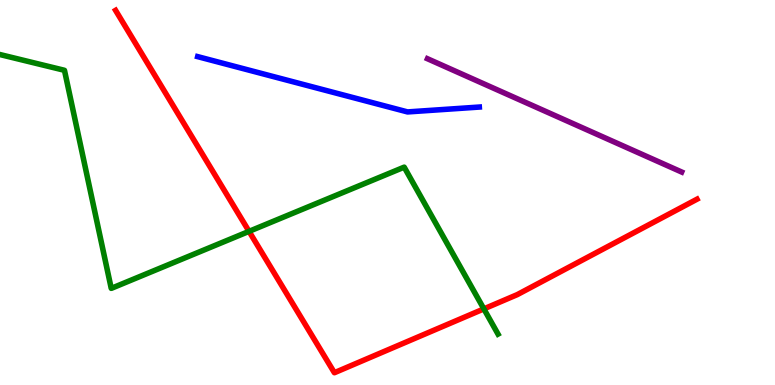[{'lines': ['blue', 'red'], 'intersections': []}, {'lines': ['green', 'red'], 'intersections': [{'x': 3.21, 'y': 3.99}, {'x': 6.24, 'y': 1.98}]}, {'lines': ['purple', 'red'], 'intersections': []}, {'lines': ['blue', 'green'], 'intersections': []}, {'lines': ['blue', 'purple'], 'intersections': []}, {'lines': ['green', 'purple'], 'intersections': []}]